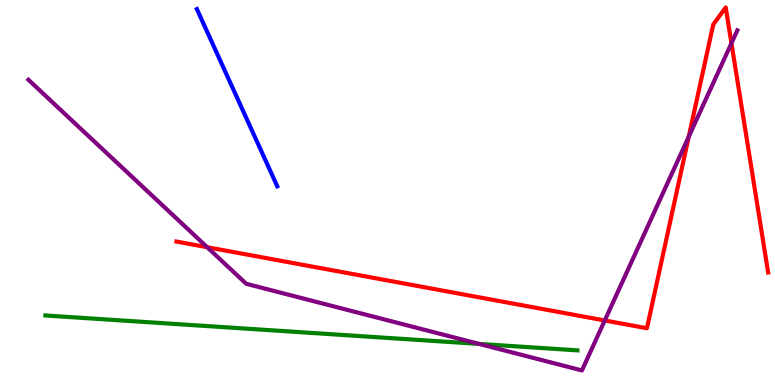[{'lines': ['blue', 'red'], 'intersections': []}, {'lines': ['green', 'red'], 'intersections': []}, {'lines': ['purple', 'red'], 'intersections': [{'x': 2.67, 'y': 3.58}, {'x': 7.8, 'y': 1.68}, {'x': 8.89, 'y': 6.45}, {'x': 9.44, 'y': 8.88}]}, {'lines': ['blue', 'green'], 'intersections': []}, {'lines': ['blue', 'purple'], 'intersections': []}, {'lines': ['green', 'purple'], 'intersections': [{'x': 6.18, 'y': 1.07}]}]